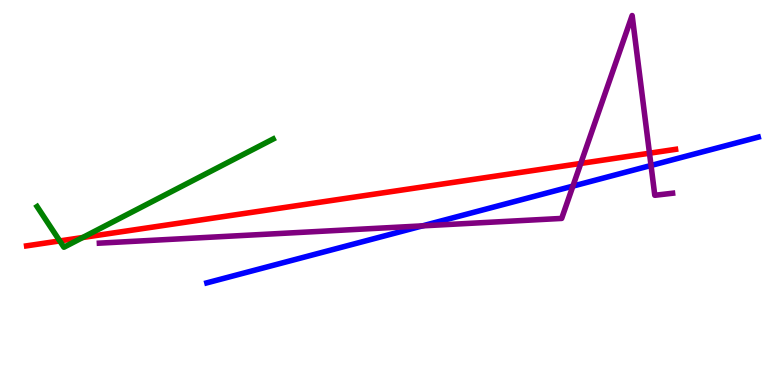[{'lines': ['blue', 'red'], 'intersections': []}, {'lines': ['green', 'red'], 'intersections': [{'x': 0.771, 'y': 3.74}, {'x': 1.07, 'y': 3.83}]}, {'lines': ['purple', 'red'], 'intersections': [{'x': 7.49, 'y': 5.75}, {'x': 8.38, 'y': 6.02}]}, {'lines': ['blue', 'green'], 'intersections': []}, {'lines': ['blue', 'purple'], 'intersections': [{'x': 5.45, 'y': 4.13}, {'x': 7.39, 'y': 5.17}, {'x': 8.4, 'y': 5.7}]}, {'lines': ['green', 'purple'], 'intersections': []}]